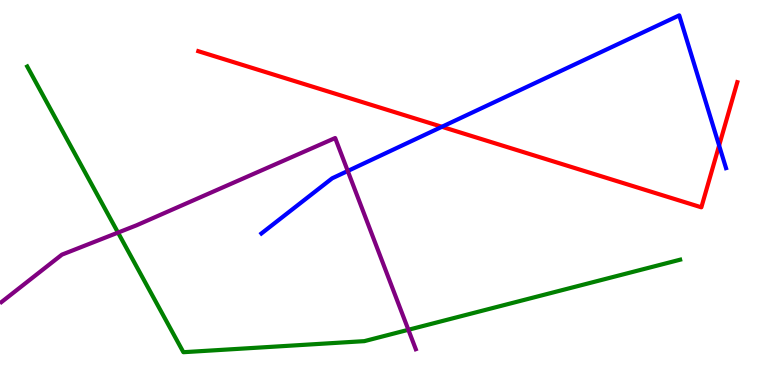[{'lines': ['blue', 'red'], 'intersections': [{'x': 5.7, 'y': 6.71}, {'x': 9.28, 'y': 6.22}]}, {'lines': ['green', 'red'], 'intersections': []}, {'lines': ['purple', 'red'], 'intersections': []}, {'lines': ['blue', 'green'], 'intersections': []}, {'lines': ['blue', 'purple'], 'intersections': [{'x': 4.49, 'y': 5.56}]}, {'lines': ['green', 'purple'], 'intersections': [{'x': 1.52, 'y': 3.96}, {'x': 5.27, 'y': 1.43}]}]